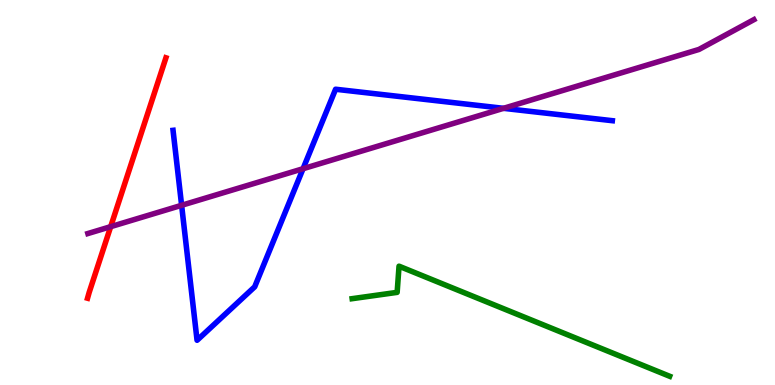[{'lines': ['blue', 'red'], 'intersections': []}, {'lines': ['green', 'red'], 'intersections': []}, {'lines': ['purple', 'red'], 'intersections': [{'x': 1.43, 'y': 4.11}]}, {'lines': ['blue', 'green'], 'intersections': []}, {'lines': ['blue', 'purple'], 'intersections': [{'x': 2.34, 'y': 4.67}, {'x': 3.91, 'y': 5.62}, {'x': 6.5, 'y': 7.19}]}, {'lines': ['green', 'purple'], 'intersections': []}]